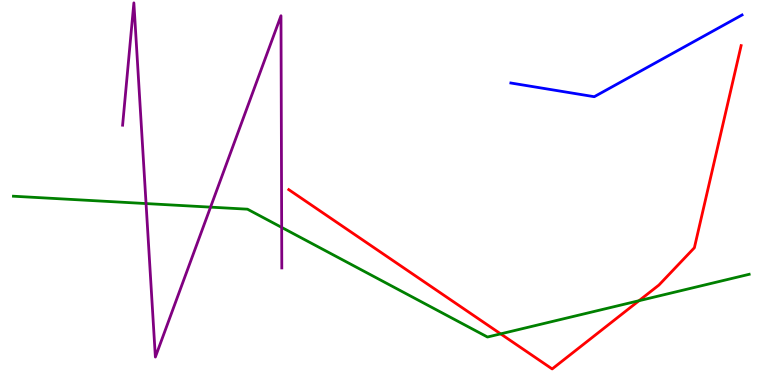[{'lines': ['blue', 'red'], 'intersections': []}, {'lines': ['green', 'red'], 'intersections': [{'x': 6.46, 'y': 1.33}, {'x': 8.25, 'y': 2.19}]}, {'lines': ['purple', 'red'], 'intersections': []}, {'lines': ['blue', 'green'], 'intersections': []}, {'lines': ['blue', 'purple'], 'intersections': []}, {'lines': ['green', 'purple'], 'intersections': [{'x': 1.88, 'y': 4.71}, {'x': 2.72, 'y': 4.62}, {'x': 3.63, 'y': 4.09}]}]